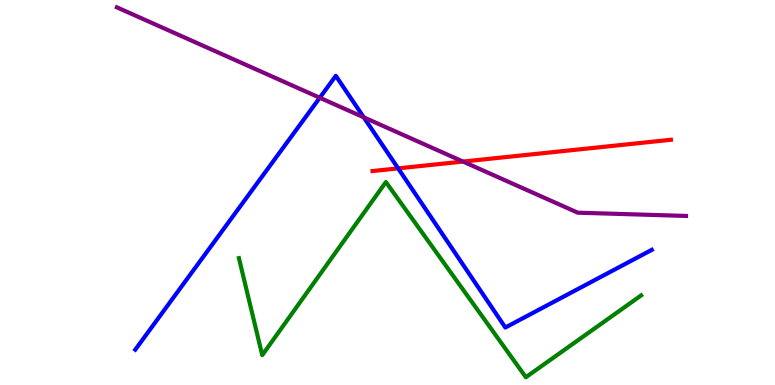[{'lines': ['blue', 'red'], 'intersections': [{'x': 5.14, 'y': 5.63}]}, {'lines': ['green', 'red'], 'intersections': []}, {'lines': ['purple', 'red'], 'intersections': [{'x': 5.97, 'y': 5.8}]}, {'lines': ['blue', 'green'], 'intersections': []}, {'lines': ['blue', 'purple'], 'intersections': [{'x': 4.13, 'y': 7.46}, {'x': 4.69, 'y': 6.95}]}, {'lines': ['green', 'purple'], 'intersections': []}]